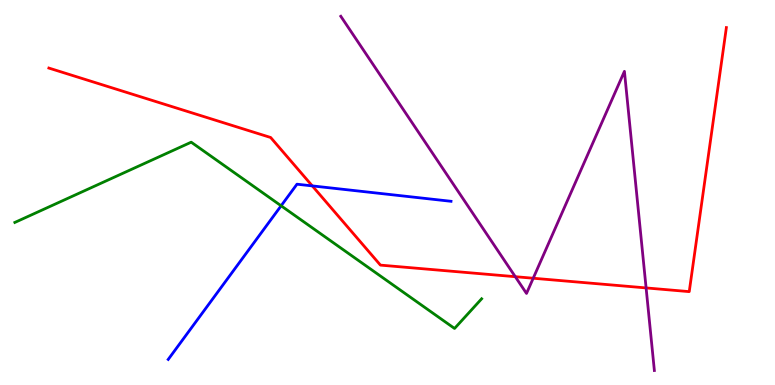[{'lines': ['blue', 'red'], 'intersections': [{'x': 4.03, 'y': 5.17}]}, {'lines': ['green', 'red'], 'intersections': []}, {'lines': ['purple', 'red'], 'intersections': [{'x': 6.65, 'y': 2.81}, {'x': 6.88, 'y': 2.77}, {'x': 8.34, 'y': 2.52}]}, {'lines': ['blue', 'green'], 'intersections': [{'x': 3.63, 'y': 4.65}]}, {'lines': ['blue', 'purple'], 'intersections': []}, {'lines': ['green', 'purple'], 'intersections': []}]